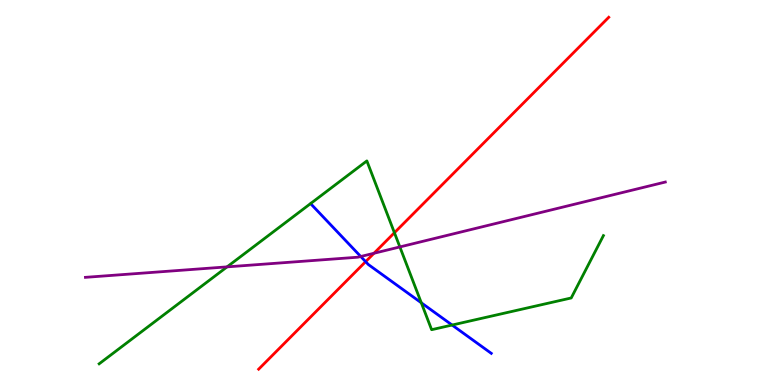[{'lines': ['blue', 'red'], 'intersections': [{'x': 4.72, 'y': 3.2}]}, {'lines': ['green', 'red'], 'intersections': [{'x': 5.09, 'y': 3.96}]}, {'lines': ['purple', 'red'], 'intersections': [{'x': 4.83, 'y': 3.42}]}, {'lines': ['blue', 'green'], 'intersections': [{'x': 5.44, 'y': 2.14}, {'x': 5.83, 'y': 1.56}]}, {'lines': ['blue', 'purple'], 'intersections': [{'x': 4.65, 'y': 3.34}]}, {'lines': ['green', 'purple'], 'intersections': [{'x': 2.93, 'y': 3.07}, {'x': 5.16, 'y': 3.59}]}]